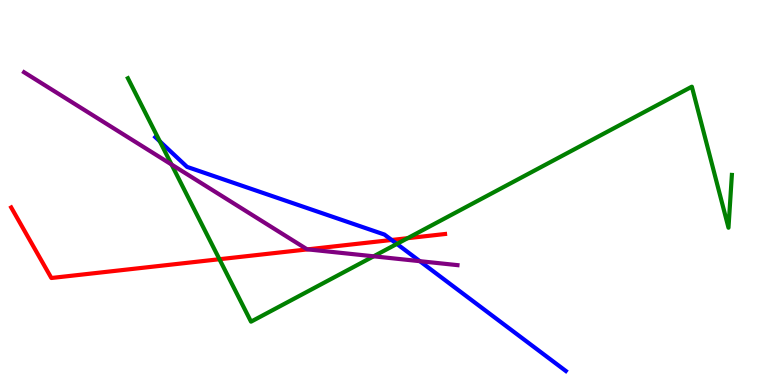[{'lines': ['blue', 'red'], 'intersections': [{'x': 5.05, 'y': 3.77}]}, {'lines': ['green', 'red'], 'intersections': [{'x': 2.83, 'y': 3.27}, {'x': 5.26, 'y': 3.81}]}, {'lines': ['purple', 'red'], 'intersections': [{'x': 3.97, 'y': 3.52}]}, {'lines': ['blue', 'green'], 'intersections': [{'x': 2.06, 'y': 6.33}, {'x': 5.12, 'y': 3.66}]}, {'lines': ['blue', 'purple'], 'intersections': [{'x': 5.42, 'y': 3.22}]}, {'lines': ['green', 'purple'], 'intersections': [{'x': 2.21, 'y': 5.73}, {'x': 4.82, 'y': 3.34}]}]